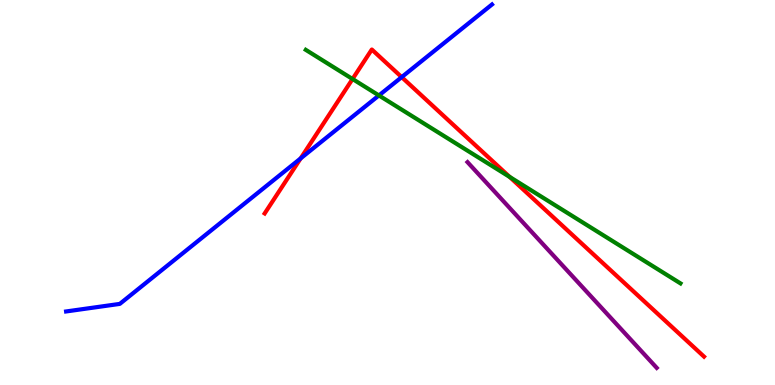[{'lines': ['blue', 'red'], 'intersections': [{'x': 3.88, 'y': 5.89}, {'x': 5.18, 'y': 8.0}]}, {'lines': ['green', 'red'], 'intersections': [{'x': 4.55, 'y': 7.95}, {'x': 6.58, 'y': 5.41}]}, {'lines': ['purple', 'red'], 'intersections': []}, {'lines': ['blue', 'green'], 'intersections': [{'x': 4.89, 'y': 7.52}]}, {'lines': ['blue', 'purple'], 'intersections': []}, {'lines': ['green', 'purple'], 'intersections': []}]